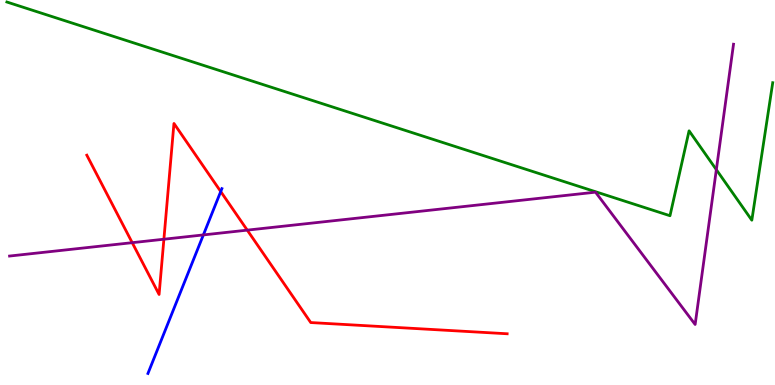[{'lines': ['blue', 'red'], 'intersections': [{'x': 2.85, 'y': 5.03}]}, {'lines': ['green', 'red'], 'intersections': []}, {'lines': ['purple', 'red'], 'intersections': [{'x': 1.71, 'y': 3.7}, {'x': 2.11, 'y': 3.79}, {'x': 3.19, 'y': 4.02}]}, {'lines': ['blue', 'green'], 'intersections': []}, {'lines': ['blue', 'purple'], 'intersections': [{'x': 2.62, 'y': 3.9}]}, {'lines': ['green', 'purple'], 'intersections': [{'x': 9.24, 'y': 5.59}]}]